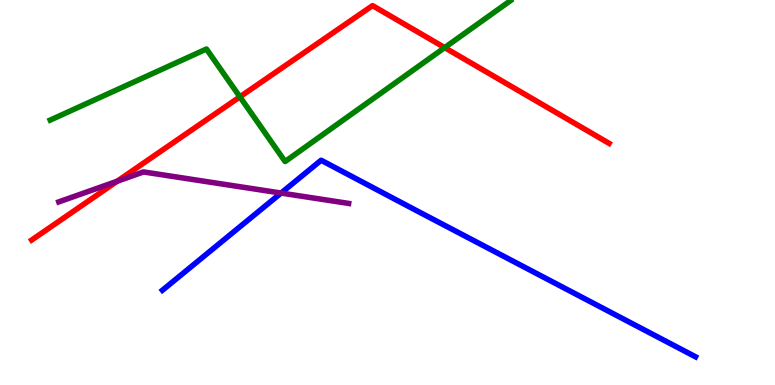[{'lines': ['blue', 'red'], 'intersections': []}, {'lines': ['green', 'red'], 'intersections': [{'x': 3.1, 'y': 7.48}, {'x': 5.74, 'y': 8.76}]}, {'lines': ['purple', 'red'], 'intersections': [{'x': 1.51, 'y': 5.29}]}, {'lines': ['blue', 'green'], 'intersections': []}, {'lines': ['blue', 'purple'], 'intersections': [{'x': 3.63, 'y': 4.99}]}, {'lines': ['green', 'purple'], 'intersections': []}]